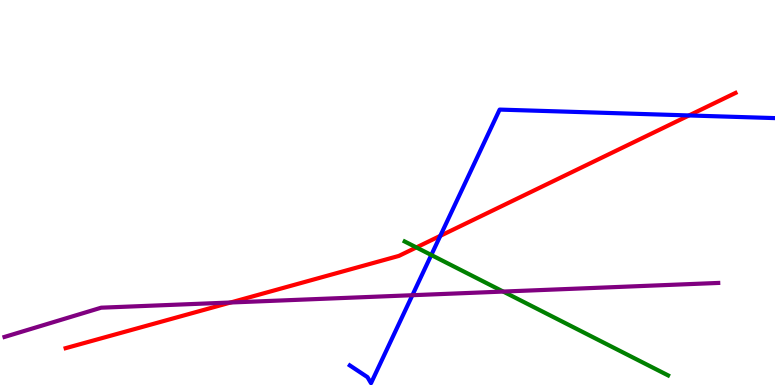[{'lines': ['blue', 'red'], 'intersections': [{'x': 5.68, 'y': 3.87}, {'x': 8.89, 'y': 7.0}]}, {'lines': ['green', 'red'], 'intersections': [{'x': 5.37, 'y': 3.57}]}, {'lines': ['purple', 'red'], 'intersections': [{'x': 2.98, 'y': 2.14}]}, {'lines': ['blue', 'green'], 'intersections': [{'x': 5.56, 'y': 3.38}]}, {'lines': ['blue', 'purple'], 'intersections': [{'x': 5.32, 'y': 2.33}]}, {'lines': ['green', 'purple'], 'intersections': [{'x': 6.49, 'y': 2.43}]}]